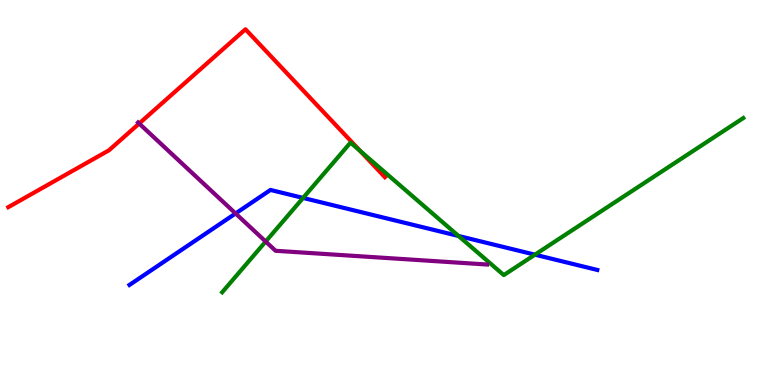[{'lines': ['blue', 'red'], 'intersections': []}, {'lines': ['green', 'red'], 'intersections': [{'x': 4.65, 'y': 6.08}]}, {'lines': ['purple', 'red'], 'intersections': [{'x': 1.8, 'y': 6.79}]}, {'lines': ['blue', 'green'], 'intersections': [{'x': 3.91, 'y': 4.86}, {'x': 5.92, 'y': 3.87}, {'x': 6.9, 'y': 3.39}]}, {'lines': ['blue', 'purple'], 'intersections': [{'x': 3.04, 'y': 4.46}]}, {'lines': ['green', 'purple'], 'intersections': [{'x': 3.43, 'y': 3.73}]}]